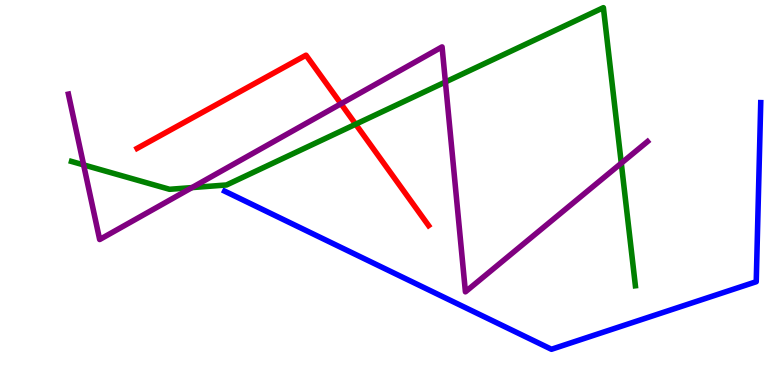[{'lines': ['blue', 'red'], 'intersections': []}, {'lines': ['green', 'red'], 'intersections': [{'x': 4.59, 'y': 6.77}]}, {'lines': ['purple', 'red'], 'intersections': [{'x': 4.4, 'y': 7.3}]}, {'lines': ['blue', 'green'], 'intersections': []}, {'lines': ['blue', 'purple'], 'intersections': []}, {'lines': ['green', 'purple'], 'intersections': [{'x': 1.08, 'y': 5.72}, {'x': 2.48, 'y': 5.13}, {'x': 5.75, 'y': 7.87}, {'x': 8.02, 'y': 5.76}]}]